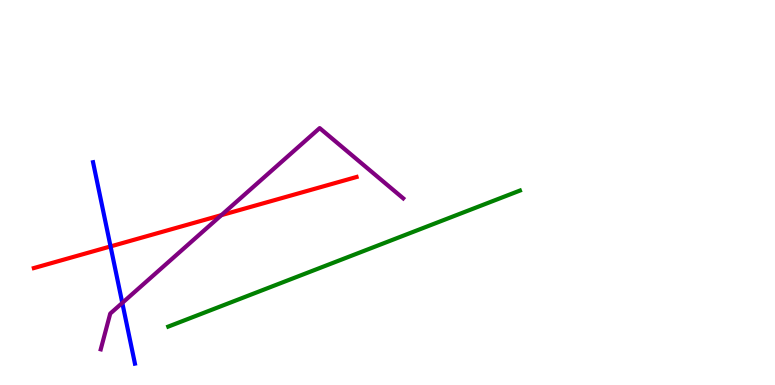[{'lines': ['blue', 'red'], 'intersections': [{'x': 1.43, 'y': 3.6}]}, {'lines': ['green', 'red'], 'intersections': []}, {'lines': ['purple', 'red'], 'intersections': [{'x': 2.86, 'y': 4.41}]}, {'lines': ['blue', 'green'], 'intersections': []}, {'lines': ['blue', 'purple'], 'intersections': [{'x': 1.58, 'y': 2.13}]}, {'lines': ['green', 'purple'], 'intersections': []}]